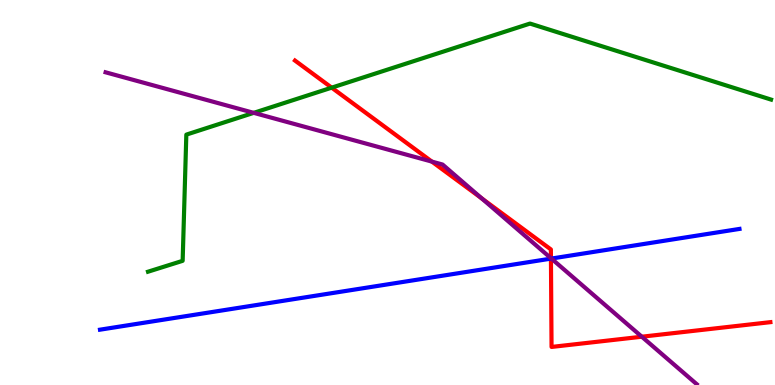[{'lines': ['blue', 'red'], 'intersections': [{'x': 7.11, 'y': 3.28}]}, {'lines': ['green', 'red'], 'intersections': [{'x': 4.28, 'y': 7.72}]}, {'lines': ['purple', 'red'], 'intersections': [{'x': 5.57, 'y': 5.8}, {'x': 6.22, 'y': 4.85}, {'x': 7.11, 'y': 3.29}, {'x': 8.28, 'y': 1.25}]}, {'lines': ['blue', 'green'], 'intersections': []}, {'lines': ['blue', 'purple'], 'intersections': [{'x': 7.11, 'y': 3.28}]}, {'lines': ['green', 'purple'], 'intersections': [{'x': 3.27, 'y': 7.07}]}]